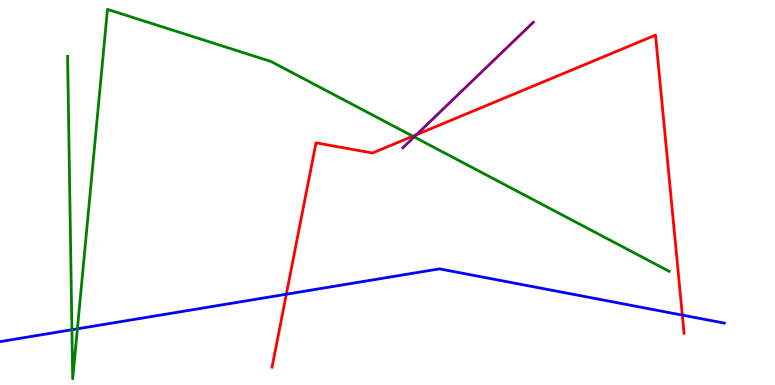[{'lines': ['blue', 'red'], 'intersections': [{'x': 3.69, 'y': 2.36}, {'x': 8.8, 'y': 1.82}]}, {'lines': ['green', 'red'], 'intersections': [{'x': 5.33, 'y': 6.46}]}, {'lines': ['purple', 'red'], 'intersections': [{'x': 5.37, 'y': 6.5}]}, {'lines': ['blue', 'green'], 'intersections': [{'x': 0.928, 'y': 1.44}, {'x': 0.999, 'y': 1.46}]}, {'lines': ['blue', 'purple'], 'intersections': []}, {'lines': ['green', 'purple'], 'intersections': [{'x': 5.34, 'y': 6.44}]}]